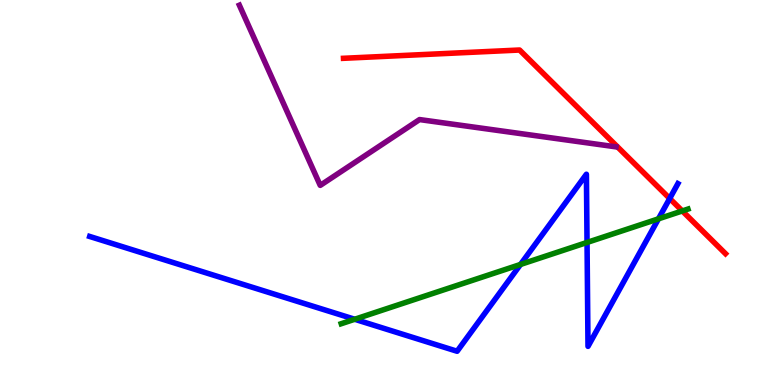[{'lines': ['blue', 'red'], 'intersections': [{'x': 8.64, 'y': 4.84}]}, {'lines': ['green', 'red'], 'intersections': [{'x': 8.8, 'y': 4.52}]}, {'lines': ['purple', 'red'], 'intersections': []}, {'lines': ['blue', 'green'], 'intersections': [{'x': 4.58, 'y': 1.71}, {'x': 6.72, 'y': 3.13}, {'x': 7.57, 'y': 3.7}, {'x': 8.5, 'y': 4.32}]}, {'lines': ['blue', 'purple'], 'intersections': []}, {'lines': ['green', 'purple'], 'intersections': []}]